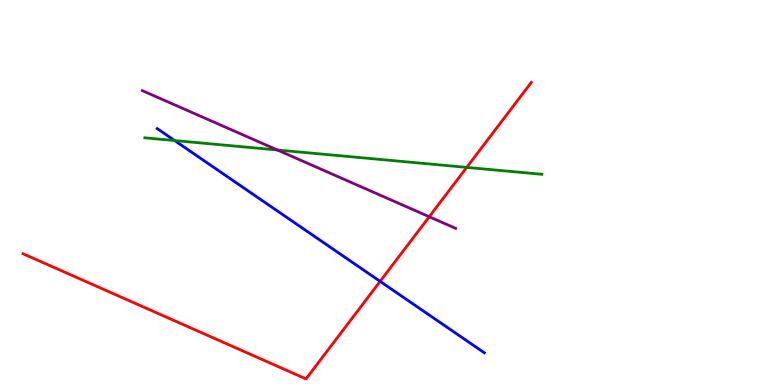[{'lines': ['blue', 'red'], 'intersections': [{'x': 4.9, 'y': 2.69}]}, {'lines': ['green', 'red'], 'intersections': [{'x': 6.02, 'y': 5.65}]}, {'lines': ['purple', 'red'], 'intersections': [{'x': 5.54, 'y': 4.37}]}, {'lines': ['blue', 'green'], 'intersections': [{'x': 2.25, 'y': 6.35}]}, {'lines': ['blue', 'purple'], 'intersections': []}, {'lines': ['green', 'purple'], 'intersections': [{'x': 3.58, 'y': 6.1}]}]